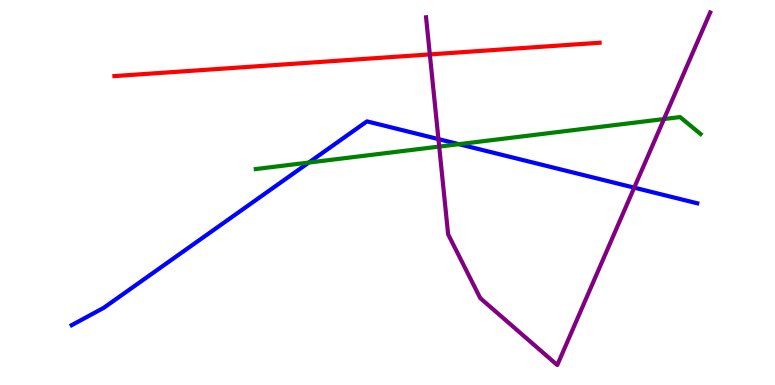[{'lines': ['blue', 'red'], 'intersections': []}, {'lines': ['green', 'red'], 'intersections': []}, {'lines': ['purple', 'red'], 'intersections': [{'x': 5.55, 'y': 8.59}]}, {'lines': ['blue', 'green'], 'intersections': [{'x': 3.98, 'y': 5.78}, {'x': 5.92, 'y': 6.26}]}, {'lines': ['blue', 'purple'], 'intersections': [{'x': 5.66, 'y': 6.39}, {'x': 8.18, 'y': 5.13}]}, {'lines': ['green', 'purple'], 'intersections': [{'x': 5.67, 'y': 6.19}, {'x': 8.57, 'y': 6.91}]}]